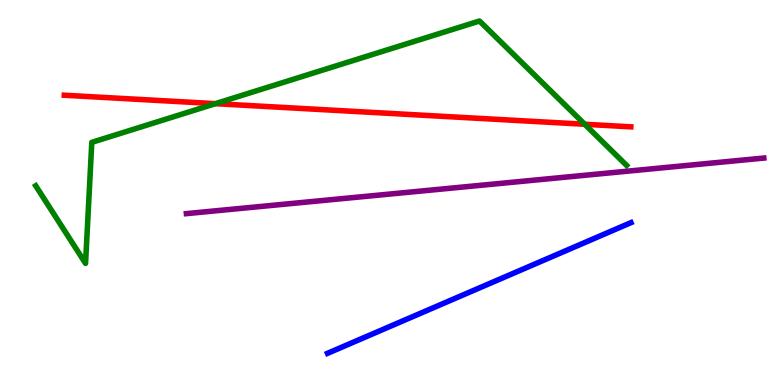[{'lines': ['blue', 'red'], 'intersections': []}, {'lines': ['green', 'red'], 'intersections': [{'x': 2.78, 'y': 7.31}, {'x': 7.54, 'y': 6.77}]}, {'lines': ['purple', 'red'], 'intersections': []}, {'lines': ['blue', 'green'], 'intersections': []}, {'lines': ['blue', 'purple'], 'intersections': []}, {'lines': ['green', 'purple'], 'intersections': []}]